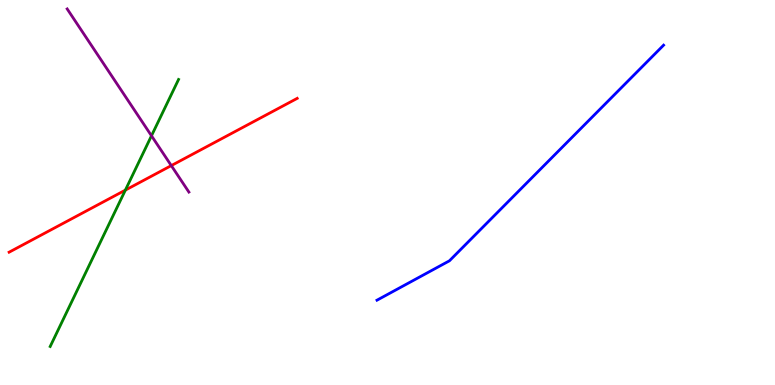[{'lines': ['blue', 'red'], 'intersections': []}, {'lines': ['green', 'red'], 'intersections': [{'x': 1.62, 'y': 5.06}]}, {'lines': ['purple', 'red'], 'intersections': [{'x': 2.21, 'y': 5.7}]}, {'lines': ['blue', 'green'], 'intersections': []}, {'lines': ['blue', 'purple'], 'intersections': []}, {'lines': ['green', 'purple'], 'intersections': [{'x': 1.95, 'y': 6.47}]}]